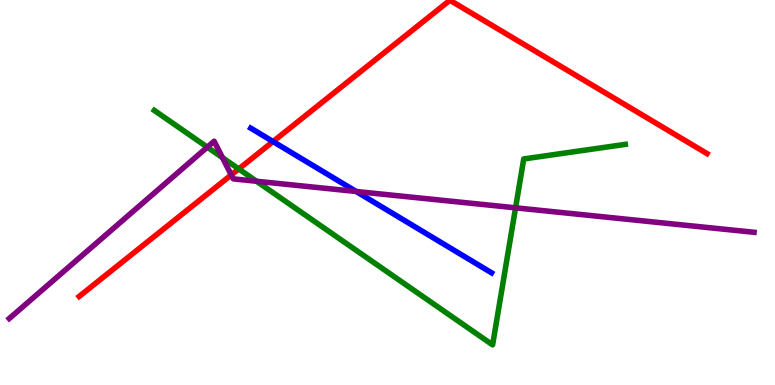[{'lines': ['blue', 'red'], 'intersections': [{'x': 3.52, 'y': 6.32}]}, {'lines': ['green', 'red'], 'intersections': [{'x': 3.08, 'y': 5.61}]}, {'lines': ['purple', 'red'], 'intersections': [{'x': 2.98, 'y': 5.46}]}, {'lines': ['blue', 'green'], 'intersections': []}, {'lines': ['blue', 'purple'], 'intersections': [{'x': 4.6, 'y': 5.03}]}, {'lines': ['green', 'purple'], 'intersections': [{'x': 2.67, 'y': 6.18}, {'x': 2.87, 'y': 5.9}, {'x': 3.31, 'y': 5.29}, {'x': 6.65, 'y': 4.6}]}]